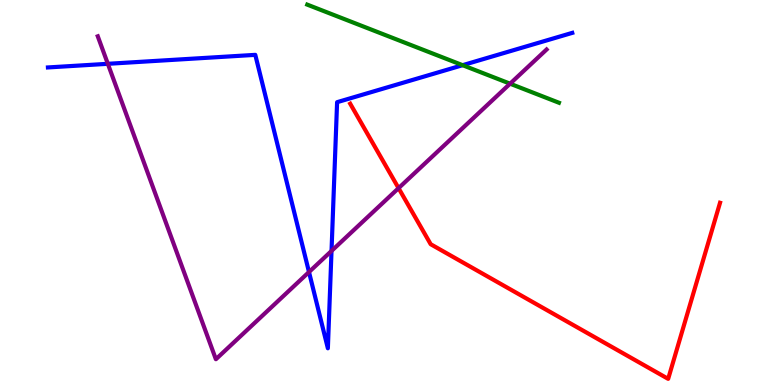[{'lines': ['blue', 'red'], 'intersections': []}, {'lines': ['green', 'red'], 'intersections': []}, {'lines': ['purple', 'red'], 'intersections': [{'x': 5.14, 'y': 5.11}]}, {'lines': ['blue', 'green'], 'intersections': [{'x': 5.97, 'y': 8.31}]}, {'lines': ['blue', 'purple'], 'intersections': [{'x': 1.39, 'y': 8.34}, {'x': 3.99, 'y': 2.93}, {'x': 4.28, 'y': 3.48}]}, {'lines': ['green', 'purple'], 'intersections': [{'x': 6.58, 'y': 7.83}]}]